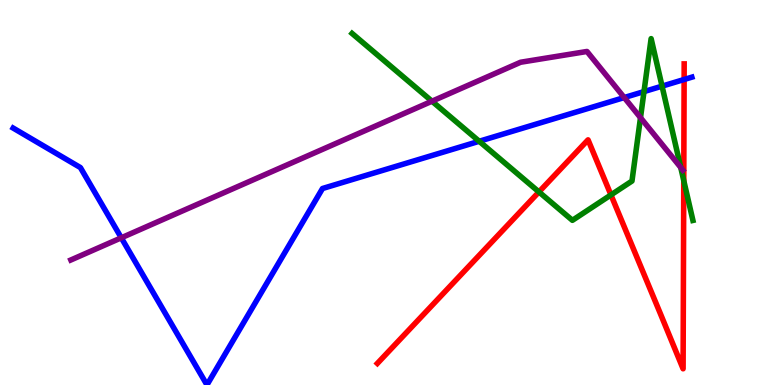[{'lines': ['blue', 'red'], 'intersections': [{'x': 8.83, 'y': 7.94}]}, {'lines': ['green', 'red'], 'intersections': [{'x': 6.95, 'y': 5.01}, {'x': 7.88, 'y': 4.94}, {'x': 8.82, 'y': 5.31}]}, {'lines': ['purple', 'red'], 'intersections': []}, {'lines': ['blue', 'green'], 'intersections': [{'x': 6.18, 'y': 6.33}, {'x': 8.31, 'y': 7.62}, {'x': 8.54, 'y': 7.76}]}, {'lines': ['blue', 'purple'], 'intersections': [{'x': 1.57, 'y': 3.82}, {'x': 8.05, 'y': 7.47}]}, {'lines': ['green', 'purple'], 'intersections': [{'x': 5.57, 'y': 7.37}, {'x': 8.26, 'y': 6.94}, {'x': 8.78, 'y': 5.65}]}]